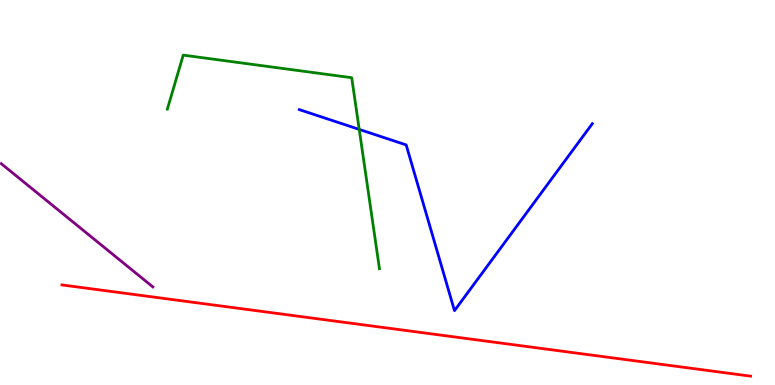[{'lines': ['blue', 'red'], 'intersections': []}, {'lines': ['green', 'red'], 'intersections': []}, {'lines': ['purple', 'red'], 'intersections': []}, {'lines': ['blue', 'green'], 'intersections': [{'x': 4.64, 'y': 6.64}]}, {'lines': ['blue', 'purple'], 'intersections': []}, {'lines': ['green', 'purple'], 'intersections': []}]